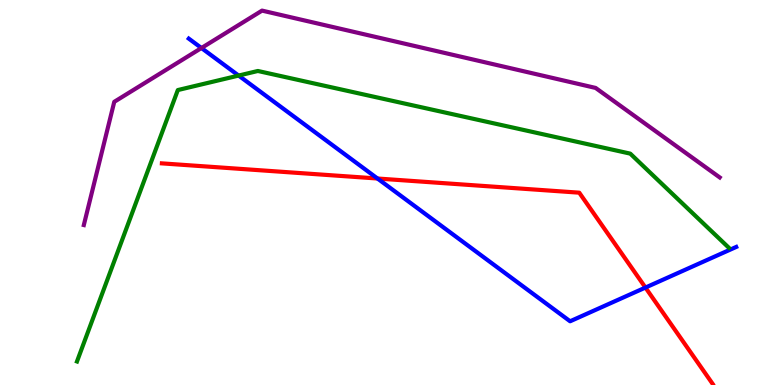[{'lines': ['blue', 'red'], 'intersections': [{'x': 4.87, 'y': 5.36}, {'x': 8.33, 'y': 2.53}]}, {'lines': ['green', 'red'], 'intersections': []}, {'lines': ['purple', 'red'], 'intersections': []}, {'lines': ['blue', 'green'], 'intersections': [{'x': 3.08, 'y': 8.04}]}, {'lines': ['blue', 'purple'], 'intersections': [{'x': 2.6, 'y': 8.75}]}, {'lines': ['green', 'purple'], 'intersections': []}]